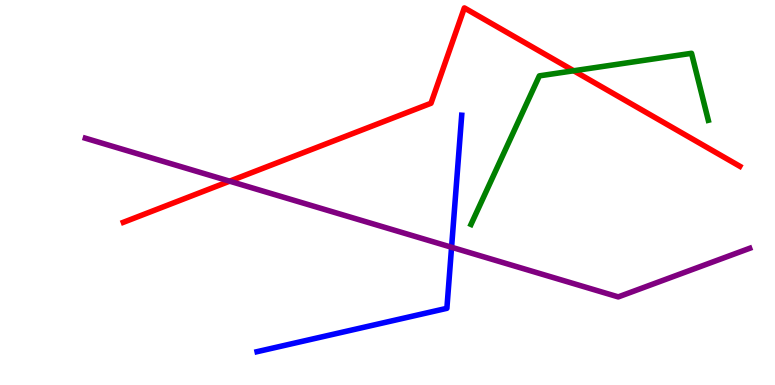[{'lines': ['blue', 'red'], 'intersections': []}, {'lines': ['green', 'red'], 'intersections': [{'x': 7.4, 'y': 8.16}]}, {'lines': ['purple', 'red'], 'intersections': [{'x': 2.96, 'y': 5.29}]}, {'lines': ['blue', 'green'], 'intersections': []}, {'lines': ['blue', 'purple'], 'intersections': [{'x': 5.83, 'y': 3.58}]}, {'lines': ['green', 'purple'], 'intersections': []}]